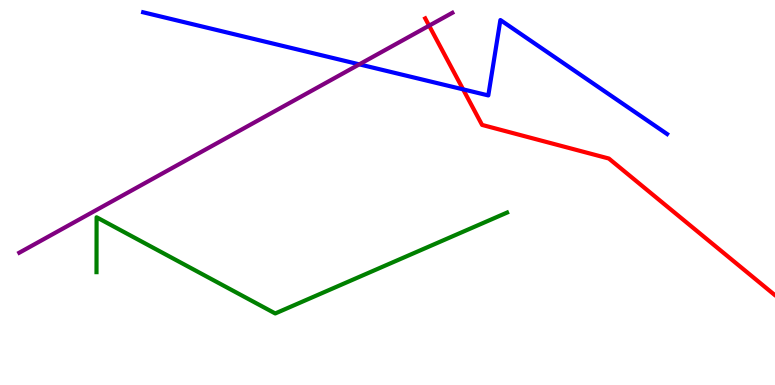[{'lines': ['blue', 'red'], 'intersections': [{'x': 5.98, 'y': 7.68}]}, {'lines': ['green', 'red'], 'intersections': []}, {'lines': ['purple', 'red'], 'intersections': [{'x': 5.54, 'y': 9.33}]}, {'lines': ['blue', 'green'], 'intersections': []}, {'lines': ['blue', 'purple'], 'intersections': [{'x': 4.64, 'y': 8.33}]}, {'lines': ['green', 'purple'], 'intersections': []}]